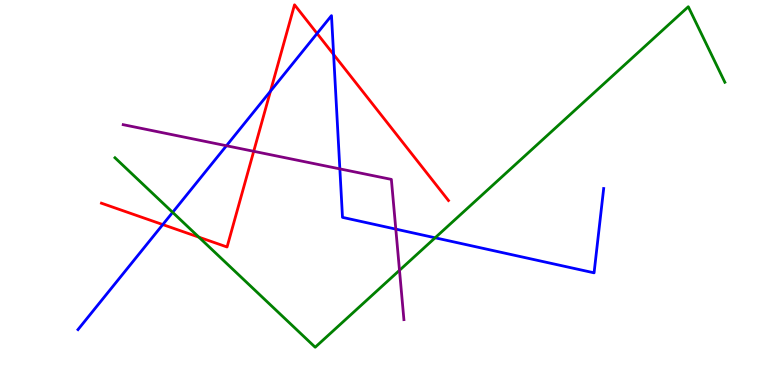[{'lines': ['blue', 'red'], 'intersections': [{'x': 2.1, 'y': 4.17}, {'x': 3.49, 'y': 7.63}, {'x': 4.09, 'y': 9.13}, {'x': 4.3, 'y': 8.58}]}, {'lines': ['green', 'red'], 'intersections': [{'x': 2.57, 'y': 3.84}]}, {'lines': ['purple', 'red'], 'intersections': [{'x': 3.27, 'y': 6.07}]}, {'lines': ['blue', 'green'], 'intersections': [{'x': 2.23, 'y': 4.48}, {'x': 5.61, 'y': 3.82}]}, {'lines': ['blue', 'purple'], 'intersections': [{'x': 2.92, 'y': 6.21}, {'x': 4.39, 'y': 5.61}, {'x': 5.11, 'y': 4.05}]}, {'lines': ['green', 'purple'], 'intersections': [{'x': 5.15, 'y': 2.98}]}]